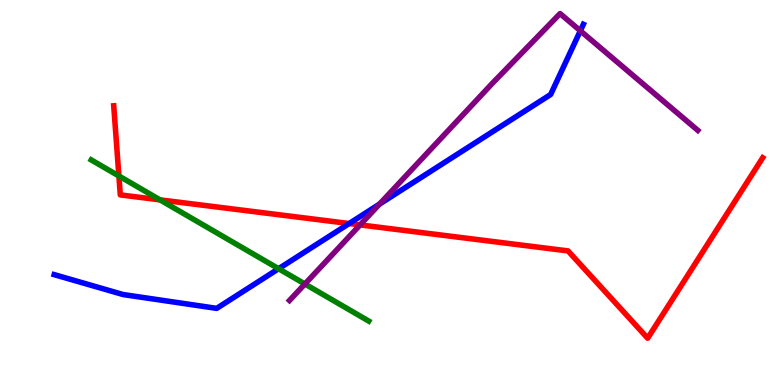[{'lines': ['blue', 'red'], 'intersections': [{'x': 4.51, 'y': 4.19}]}, {'lines': ['green', 'red'], 'intersections': [{'x': 1.53, 'y': 5.43}, {'x': 2.06, 'y': 4.81}]}, {'lines': ['purple', 'red'], 'intersections': [{'x': 4.65, 'y': 4.16}]}, {'lines': ['blue', 'green'], 'intersections': [{'x': 3.59, 'y': 3.02}]}, {'lines': ['blue', 'purple'], 'intersections': [{'x': 4.9, 'y': 4.7}, {'x': 7.49, 'y': 9.2}]}, {'lines': ['green', 'purple'], 'intersections': [{'x': 3.93, 'y': 2.62}]}]